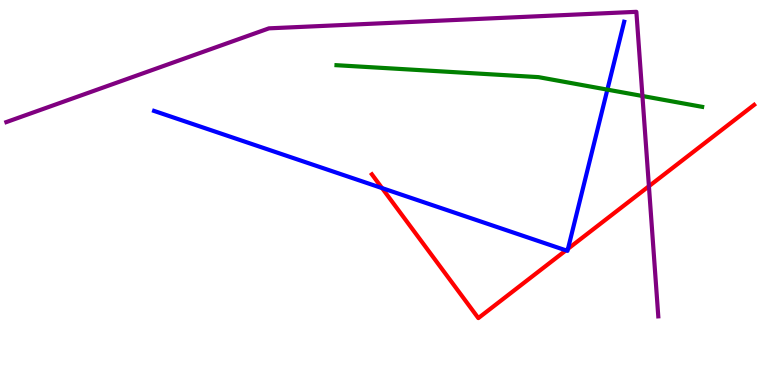[{'lines': ['blue', 'red'], 'intersections': [{'x': 4.93, 'y': 5.11}, {'x': 7.3, 'y': 3.5}, {'x': 7.33, 'y': 3.54}]}, {'lines': ['green', 'red'], 'intersections': []}, {'lines': ['purple', 'red'], 'intersections': [{'x': 8.37, 'y': 5.16}]}, {'lines': ['blue', 'green'], 'intersections': [{'x': 7.84, 'y': 7.67}]}, {'lines': ['blue', 'purple'], 'intersections': []}, {'lines': ['green', 'purple'], 'intersections': [{'x': 8.29, 'y': 7.51}]}]